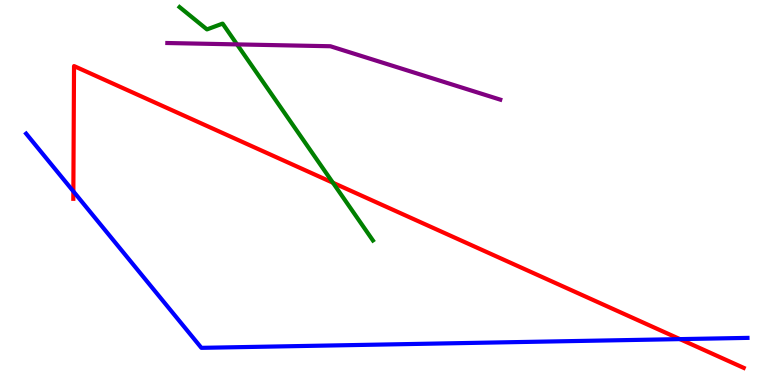[{'lines': ['blue', 'red'], 'intersections': [{'x': 0.947, 'y': 5.03}, {'x': 8.77, 'y': 1.19}]}, {'lines': ['green', 'red'], 'intersections': [{'x': 4.3, 'y': 5.25}]}, {'lines': ['purple', 'red'], 'intersections': []}, {'lines': ['blue', 'green'], 'intersections': []}, {'lines': ['blue', 'purple'], 'intersections': []}, {'lines': ['green', 'purple'], 'intersections': [{'x': 3.06, 'y': 8.85}]}]